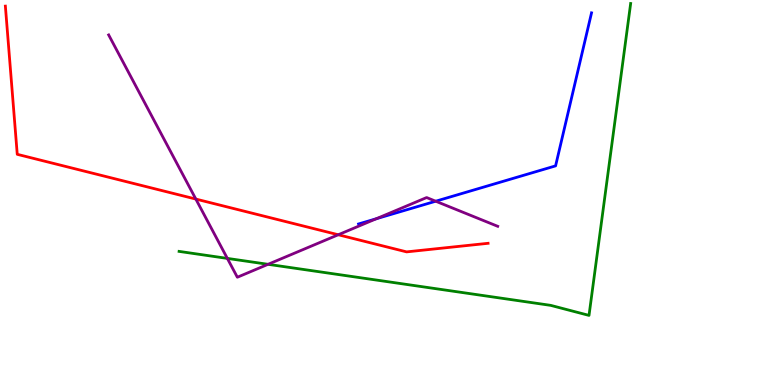[{'lines': ['blue', 'red'], 'intersections': []}, {'lines': ['green', 'red'], 'intersections': []}, {'lines': ['purple', 'red'], 'intersections': [{'x': 2.53, 'y': 4.83}, {'x': 4.36, 'y': 3.9}]}, {'lines': ['blue', 'green'], 'intersections': []}, {'lines': ['blue', 'purple'], 'intersections': [{'x': 4.86, 'y': 4.32}, {'x': 5.62, 'y': 4.77}]}, {'lines': ['green', 'purple'], 'intersections': [{'x': 2.93, 'y': 3.29}, {'x': 3.46, 'y': 3.13}]}]